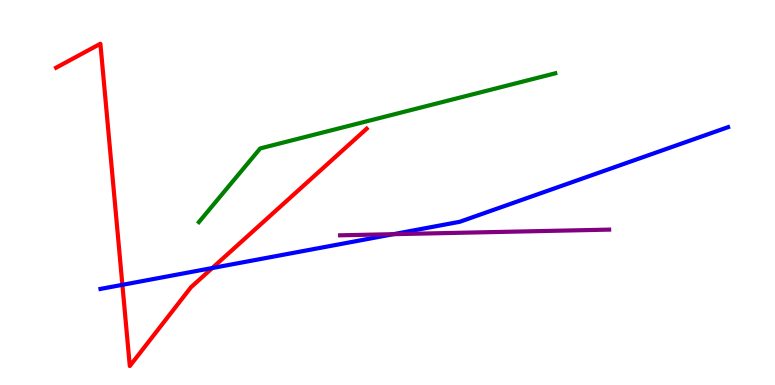[{'lines': ['blue', 'red'], 'intersections': [{'x': 1.58, 'y': 2.6}, {'x': 2.74, 'y': 3.04}]}, {'lines': ['green', 'red'], 'intersections': []}, {'lines': ['purple', 'red'], 'intersections': []}, {'lines': ['blue', 'green'], 'intersections': []}, {'lines': ['blue', 'purple'], 'intersections': [{'x': 5.08, 'y': 3.92}]}, {'lines': ['green', 'purple'], 'intersections': []}]